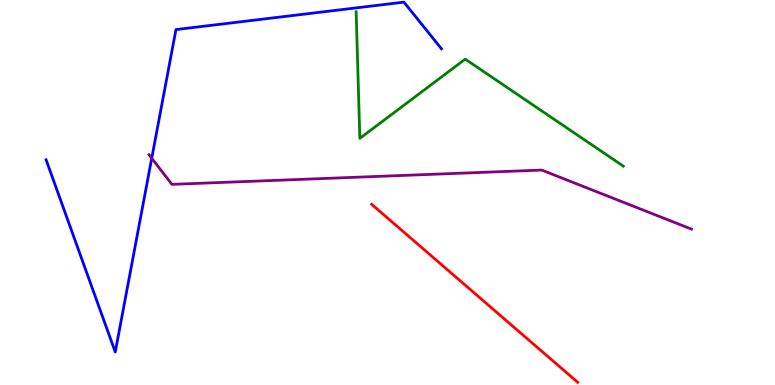[{'lines': ['blue', 'red'], 'intersections': []}, {'lines': ['green', 'red'], 'intersections': []}, {'lines': ['purple', 'red'], 'intersections': []}, {'lines': ['blue', 'green'], 'intersections': []}, {'lines': ['blue', 'purple'], 'intersections': [{'x': 1.96, 'y': 5.89}]}, {'lines': ['green', 'purple'], 'intersections': []}]